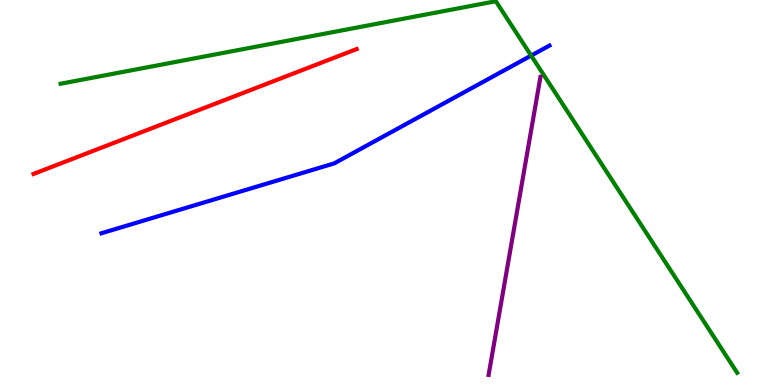[{'lines': ['blue', 'red'], 'intersections': []}, {'lines': ['green', 'red'], 'intersections': []}, {'lines': ['purple', 'red'], 'intersections': []}, {'lines': ['blue', 'green'], 'intersections': [{'x': 6.85, 'y': 8.56}]}, {'lines': ['blue', 'purple'], 'intersections': []}, {'lines': ['green', 'purple'], 'intersections': []}]